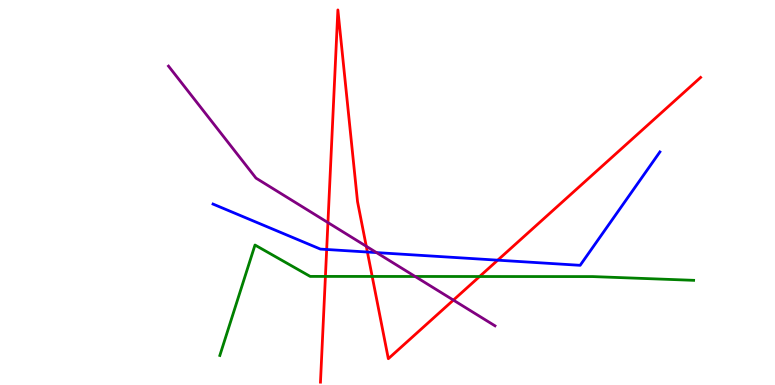[{'lines': ['blue', 'red'], 'intersections': [{'x': 4.22, 'y': 3.52}, {'x': 4.74, 'y': 3.45}, {'x': 6.42, 'y': 3.24}]}, {'lines': ['green', 'red'], 'intersections': [{'x': 4.2, 'y': 2.82}, {'x': 4.8, 'y': 2.82}, {'x': 6.19, 'y': 2.82}]}, {'lines': ['purple', 'red'], 'intersections': [{'x': 4.23, 'y': 4.22}, {'x': 4.73, 'y': 3.6}, {'x': 5.85, 'y': 2.21}]}, {'lines': ['blue', 'green'], 'intersections': []}, {'lines': ['blue', 'purple'], 'intersections': [{'x': 4.86, 'y': 3.44}]}, {'lines': ['green', 'purple'], 'intersections': [{'x': 5.36, 'y': 2.82}]}]